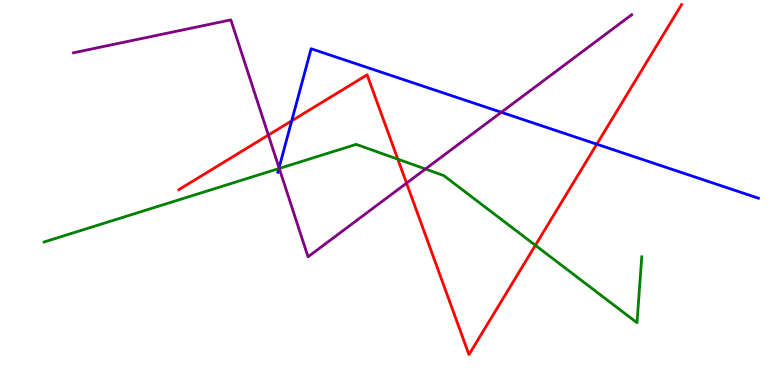[{'lines': ['blue', 'red'], 'intersections': [{'x': 3.76, 'y': 6.86}, {'x': 7.7, 'y': 6.25}]}, {'lines': ['green', 'red'], 'intersections': [{'x': 5.13, 'y': 5.87}, {'x': 6.91, 'y': 3.63}]}, {'lines': ['purple', 'red'], 'intersections': [{'x': 3.46, 'y': 6.49}, {'x': 5.25, 'y': 5.24}]}, {'lines': ['blue', 'green'], 'intersections': [{'x': 3.6, 'y': 5.62}]}, {'lines': ['blue', 'purple'], 'intersections': [{'x': 3.6, 'y': 5.64}, {'x': 6.47, 'y': 7.08}]}, {'lines': ['green', 'purple'], 'intersections': [{'x': 3.6, 'y': 5.62}, {'x': 5.49, 'y': 5.61}]}]